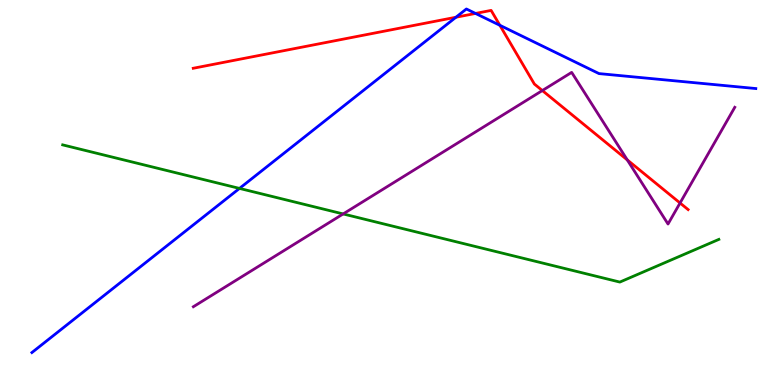[{'lines': ['blue', 'red'], 'intersections': [{'x': 5.88, 'y': 9.55}, {'x': 6.14, 'y': 9.65}, {'x': 6.45, 'y': 9.34}]}, {'lines': ['green', 'red'], 'intersections': []}, {'lines': ['purple', 'red'], 'intersections': [{'x': 7.0, 'y': 7.65}, {'x': 8.09, 'y': 5.85}, {'x': 8.77, 'y': 4.73}]}, {'lines': ['blue', 'green'], 'intersections': [{'x': 3.09, 'y': 5.11}]}, {'lines': ['blue', 'purple'], 'intersections': []}, {'lines': ['green', 'purple'], 'intersections': [{'x': 4.43, 'y': 4.44}]}]